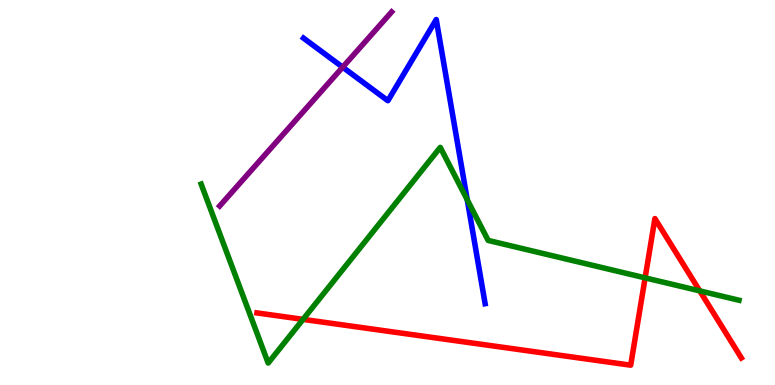[{'lines': ['blue', 'red'], 'intersections': []}, {'lines': ['green', 'red'], 'intersections': [{'x': 3.91, 'y': 1.7}, {'x': 8.32, 'y': 2.78}, {'x': 9.03, 'y': 2.44}]}, {'lines': ['purple', 'red'], 'intersections': []}, {'lines': ['blue', 'green'], 'intersections': [{'x': 6.03, 'y': 4.81}]}, {'lines': ['blue', 'purple'], 'intersections': [{'x': 4.42, 'y': 8.26}]}, {'lines': ['green', 'purple'], 'intersections': []}]